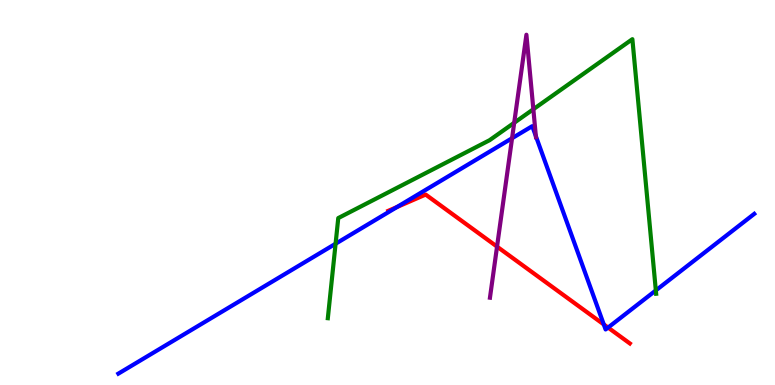[{'lines': ['blue', 'red'], 'intersections': [{'x': 5.12, 'y': 4.62}, {'x': 7.79, 'y': 1.57}, {'x': 7.85, 'y': 1.49}]}, {'lines': ['green', 'red'], 'intersections': []}, {'lines': ['purple', 'red'], 'intersections': [{'x': 6.41, 'y': 3.59}]}, {'lines': ['blue', 'green'], 'intersections': [{'x': 4.33, 'y': 3.67}, {'x': 8.46, 'y': 2.46}]}, {'lines': ['blue', 'purple'], 'intersections': [{'x': 6.61, 'y': 6.41}, {'x': 6.91, 'y': 6.46}]}, {'lines': ['green', 'purple'], 'intersections': [{'x': 6.63, 'y': 6.81}, {'x': 6.88, 'y': 7.16}]}]